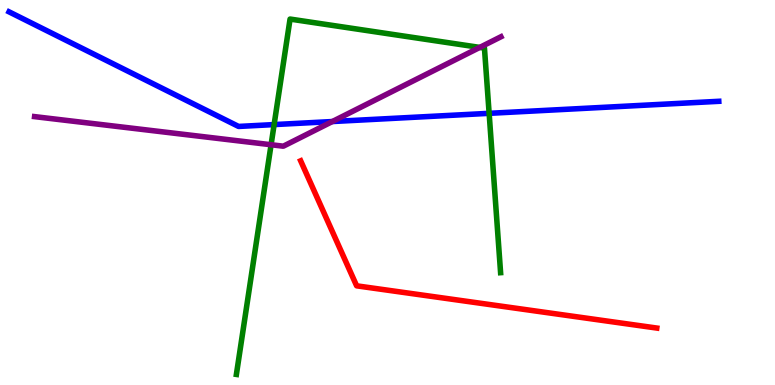[{'lines': ['blue', 'red'], 'intersections': []}, {'lines': ['green', 'red'], 'intersections': []}, {'lines': ['purple', 'red'], 'intersections': []}, {'lines': ['blue', 'green'], 'intersections': [{'x': 3.54, 'y': 6.76}, {'x': 6.31, 'y': 7.06}]}, {'lines': ['blue', 'purple'], 'intersections': [{'x': 4.29, 'y': 6.84}]}, {'lines': ['green', 'purple'], 'intersections': [{'x': 3.5, 'y': 6.24}, {'x': 6.19, 'y': 8.77}]}]